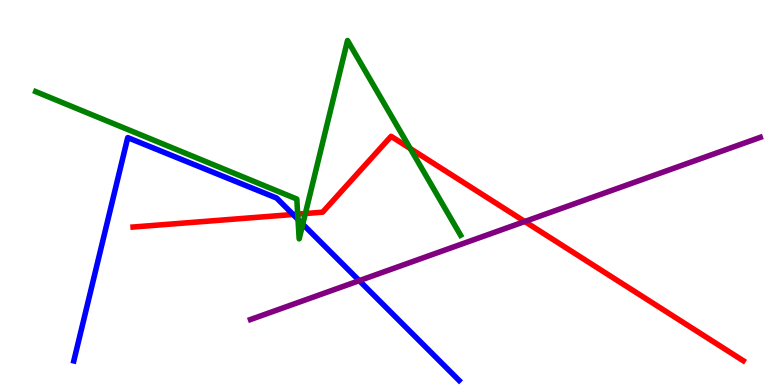[{'lines': ['blue', 'red'], 'intersections': [{'x': 3.78, 'y': 4.43}]}, {'lines': ['green', 'red'], 'intersections': [{'x': 3.84, 'y': 4.44}, {'x': 3.94, 'y': 4.45}, {'x': 5.29, 'y': 6.14}]}, {'lines': ['purple', 'red'], 'intersections': [{'x': 6.77, 'y': 4.25}]}, {'lines': ['blue', 'green'], 'intersections': [{'x': 3.85, 'y': 4.3}, {'x': 3.91, 'y': 4.18}]}, {'lines': ['blue', 'purple'], 'intersections': [{'x': 4.64, 'y': 2.71}]}, {'lines': ['green', 'purple'], 'intersections': []}]